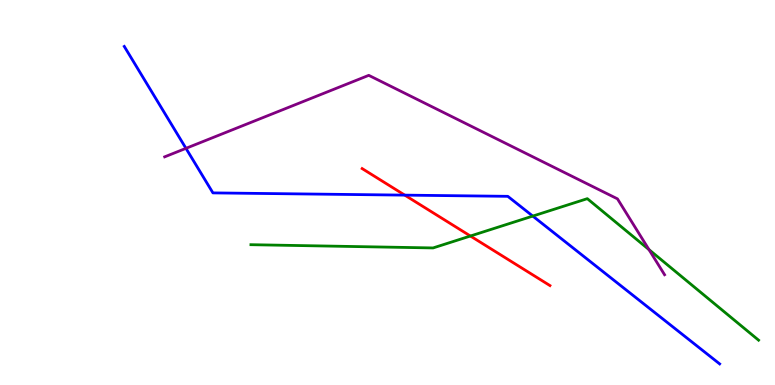[{'lines': ['blue', 'red'], 'intersections': [{'x': 5.22, 'y': 4.93}]}, {'lines': ['green', 'red'], 'intersections': [{'x': 6.07, 'y': 3.87}]}, {'lines': ['purple', 'red'], 'intersections': []}, {'lines': ['blue', 'green'], 'intersections': [{'x': 6.87, 'y': 4.39}]}, {'lines': ['blue', 'purple'], 'intersections': [{'x': 2.4, 'y': 6.15}]}, {'lines': ['green', 'purple'], 'intersections': [{'x': 8.37, 'y': 3.52}]}]